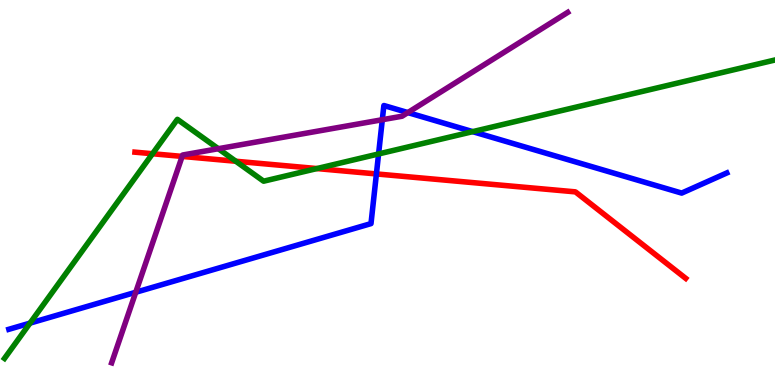[{'lines': ['blue', 'red'], 'intersections': [{'x': 4.86, 'y': 5.48}]}, {'lines': ['green', 'red'], 'intersections': [{'x': 1.97, 'y': 6.01}, {'x': 3.04, 'y': 5.81}, {'x': 4.09, 'y': 5.62}]}, {'lines': ['purple', 'red'], 'intersections': [{'x': 2.35, 'y': 5.94}]}, {'lines': ['blue', 'green'], 'intersections': [{'x': 0.387, 'y': 1.61}, {'x': 4.88, 'y': 6.0}, {'x': 6.1, 'y': 6.58}]}, {'lines': ['blue', 'purple'], 'intersections': [{'x': 1.75, 'y': 2.41}, {'x': 4.93, 'y': 6.89}, {'x': 5.26, 'y': 7.08}]}, {'lines': ['green', 'purple'], 'intersections': [{'x': 2.82, 'y': 6.14}]}]